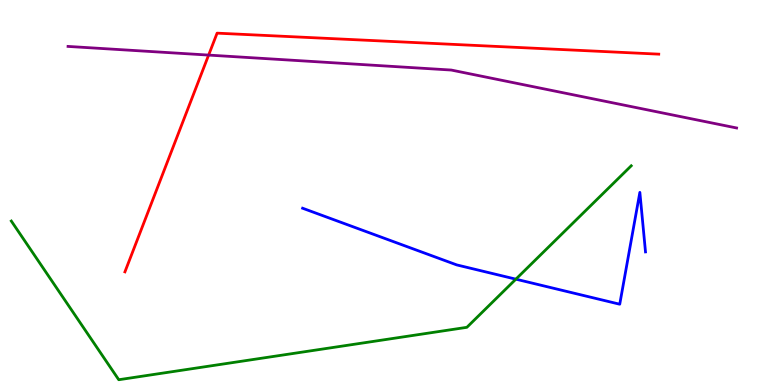[{'lines': ['blue', 'red'], 'intersections': []}, {'lines': ['green', 'red'], 'intersections': []}, {'lines': ['purple', 'red'], 'intersections': [{'x': 2.69, 'y': 8.57}]}, {'lines': ['blue', 'green'], 'intersections': [{'x': 6.66, 'y': 2.75}]}, {'lines': ['blue', 'purple'], 'intersections': []}, {'lines': ['green', 'purple'], 'intersections': []}]